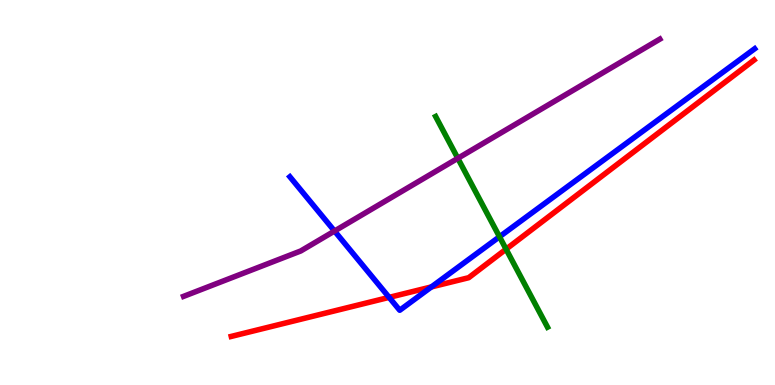[{'lines': ['blue', 'red'], 'intersections': [{'x': 5.02, 'y': 2.28}, {'x': 5.57, 'y': 2.55}]}, {'lines': ['green', 'red'], 'intersections': [{'x': 6.53, 'y': 3.53}]}, {'lines': ['purple', 'red'], 'intersections': []}, {'lines': ['blue', 'green'], 'intersections': [{'x': 6.45, 'y': 3.85}]}, {'lines': ['blue', 'purple'], 'intersections': [{'x': 4.32, 'y': 4.0}]}, {'lines': ['green', 'purple'], 'intersections': [{'x': 5.91, 'y': 5.89}]}]